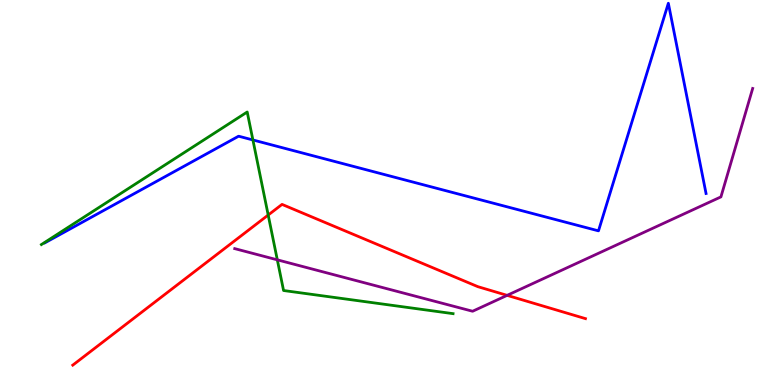[{'lines': ['blue', 'red'], 'intersections': []}, {'lines': ['green', 'red'], 'intersections': [{'x': 3.46, 'y': 4.41}]}, {'lines': ['purple', 'red'], 'intersections': [{'x': 6.54, 'y': 2.33}]}, {'lines': ['blue', 'green'], 'intersections': [{'x': 3.26, 'y': 6.36}]}, {'lines': ['blue', 'purple'], 'intersections': []}, {'lines': ['green', 'purple'], 'intersections': [{'x': 3.58, 'y': 3.25}]}]